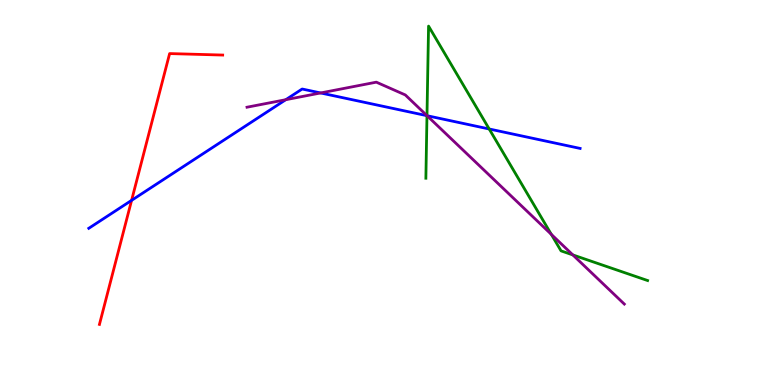[{'lines': ['blue', 'red'], 'intersections': [{'x': 1.7, 'y': 4.8}]}, {'lines': ['green', 'red'], 'intersections': []}, {'lines': ['purple', 'red'], 'intersections': []}, {'lines': ['blue', 'green'], 'intersections': [{'x': 5.51, 'y': 7.0}, {'x': 6.31, 'y': 6.65}]}, {'lines': ['blue', 'purple'], 'intersections': [{'x': 3.69, 'y': 7.41}, {'x': 4.14, 'y': 7.59}, {'x': 5.51, 'y': 6.99}]}, {'lines': ['green', 'purple'], 'intersections': [{'x': 5.51, 'y': 7.0}, {'x': 7.11, 'y': 3.91}, {'x': 7.39, 'y': 3.38}]}]